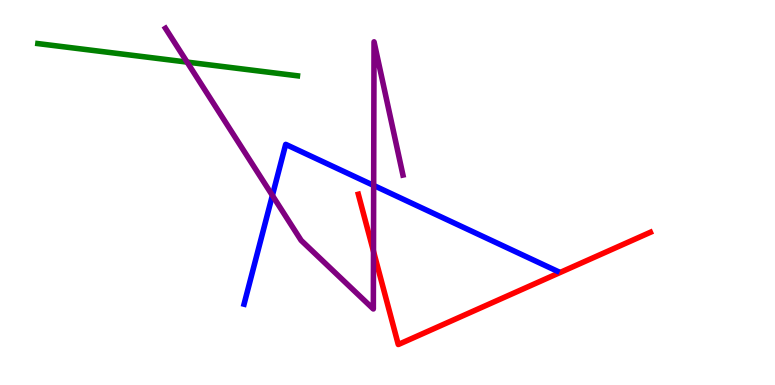[{'lines': ['blue', 'red'], 'intersections': []}, {'lines': ['green', 'red'], 'intersections': []}, {'lines': ['purple', 'red'], 'intersections': [{'x': 4.82, 'y': 3.47}]}, {'lines': ['blue', 'green'], 'intersections': []}, {'lines': ['blue', 'purple'], 'intersections': [{'x': 3.51, 'y': 4.92}, {'x': 4.82, 'y': 5.18}]}, {'lines': ['green', 'purple'], 'intersections': [{'x': 2.41, 'y': 8.39}]}]